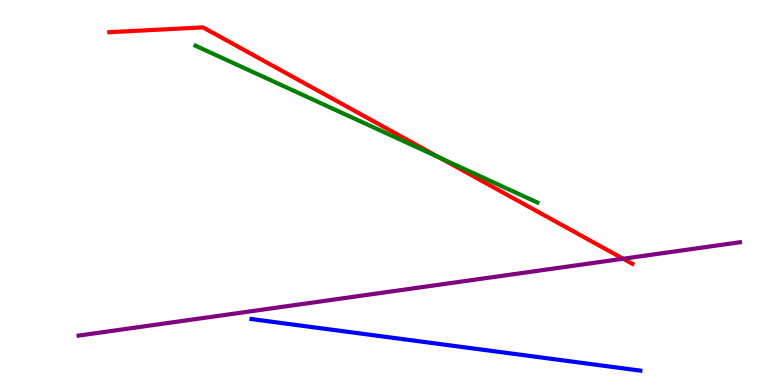[{'lines': ['blue', 'red'], 'intersections': []}, {'lines': ['green', 'red'], 'intersections': [{'x': 5.67, 'y': 5.9}]}, {'lines': ['purple', 'red'], 'intersections': [{'x': 8.04, 'y': 3.28}]}, {'lines': ['blue', 'green'], 'intersections': []}, {'lines': ['blue', 'purple'], 'intersections': []}, {'lines': ['green', 'purple'], 'intersections': []}]